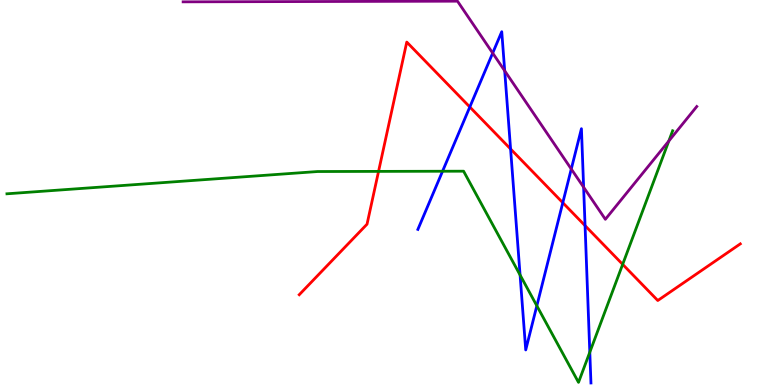[{'lines': ['blue', 'red'], 'intersections': [{'x': 6.06, 'y': 7.22}, {'x': 6.59, 'y': 6.13}, {'x': 7.26, 'y': 4.73}, {'x': 7.55, 'y': 4.14}]}, {'lines': ['green', 'red'], 'intersections': [{'x': 4.88, 'y': 5.55}, {'x': 8.03, 'y': 3.13}]}, {'lines': ['purple', 'red'], 'intersections': []}, {'lines': ['blue', 'green'], 'intersections': [{'x': 5.71, 'y': 5.55}, {'x': 6.71, 'y': 2.86}, {'x': 6.93, 'y': 2.06}, {'x': 7.61, 'y': 0.852}]}, {'lines': ['blue', 'purple'], 'intersections': [{'x': 6.36, 'y': 8.62}, {'x': 6.51, 'y': 8.16}, {'x': 7.37, 'y': 5.61}, {'x': 7.53, 'y': 5.14}]}, {'lines': ['green', 'purple'], 'intersections': [{'x': 8.63, 'y': 6.34}]}]